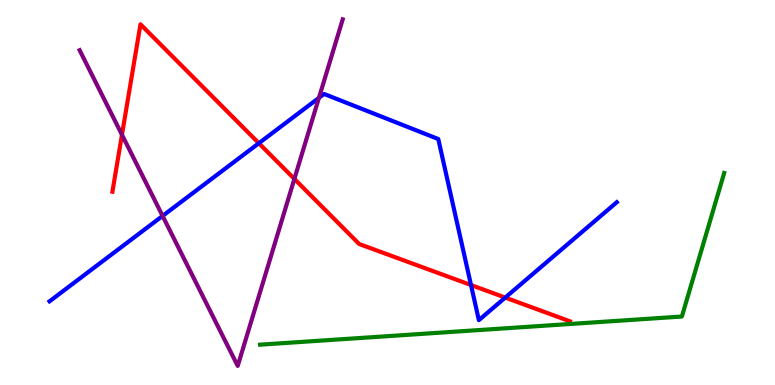[{'lines': ['blue', 'red'], 'intersections': [{'x': 3.34, 'y': 6.28}, {'x': 6.08, 'y': 2.6}, {'x': 6.52, 'y': 2.27}]}, {'lines': ['green', 'red'], 'intersections': []}, {'lines': ['purple', 'red'], 'intersections': [{'x': 1.57, 'y': 6.5}, {'x': 3.8, 'y': 5.35}]}, {'lines': ['blue', 'green'], 'intersections': []}, {'lines': ['blue', 'purple'], 'intersections': [{'x': 2.1, 'y': 4.39}, {'x': 4.12, 'y': 7.46}]}, {'lines': ['green', 'purple'], 'intersections': []}]